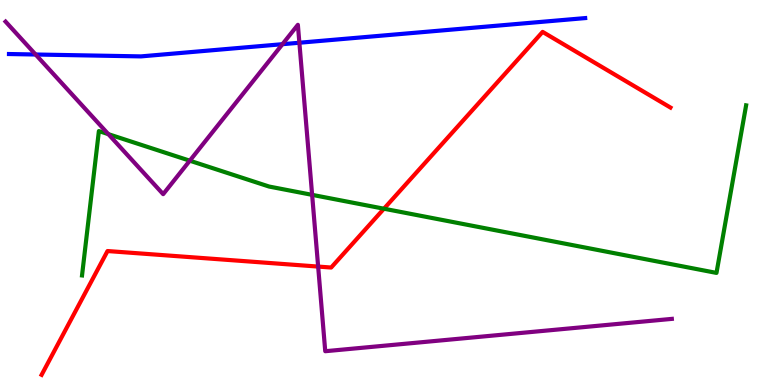[{'lines': ['blue', 'red'], 'intersections': []}, {'lines': ['green', 'red'], 'intersections': [{'x': 4.95, 'y': 4.58}]}, {'lines': ['purple', 'red'], 'intersections': [{'x': 4.11, 'y': 3.08}]}, {'lines': ['blue', 'green'], 'intersections': []}, {'lines': ['blue', 'purple'], 'intersections': [{'x': 0.459, 'y': 8.58}, {'x': 3.64, 'y': 8.85}, {'x': 3.86, 'y': 8.89}]}, {'lines': ['green', 'purple'], 'intersections': [{'x': 1.4, 'y': 6.52}, {'x': 2.45, 'y': 5.83}, {'x': 4.03, 'y': 4.94}]}]